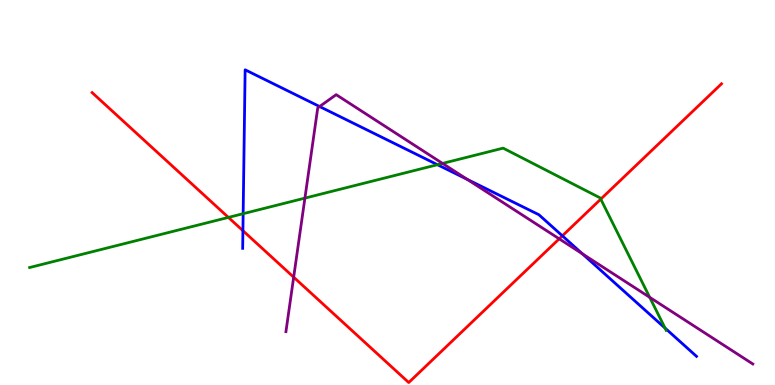[{'lines': ['blue', 'red'], 'intersections': [{'x': 3.13, 'y': 4.01}, {'x': 7.26, 'y': 3.87}]}, {'lines': ['green', 'red'], 'intersections': [{'x': 2.95, 'y': 4.35}, {'x': 7.75, 'y': 4.83}]}, {'lines': ['purple', 'red'], 'intersections': [{'x': 3.79, 'y': 2.8}, {'x': 7.22, 'y': 3.8}]}, {'lines': ['blue', 'green'], 'intersections': [{'x': 3.14, 'y': 4.45}, {'x': 5.64, 'y': 5.72}, {'x': 8.58, 'y': 1.48}]}, {'lines': ['blue', 'purple'], 'intersections': [{'x': 4.12, 'y': 7.23}, {'x': 6.03, 'y': 5.34}, {'x': 7.51, 'y': 3.41}]}, {'lines': ['green', 'purple'], 'intersections': [{'x': 3.93, 'y': 4.85}, {'x': 5.71, 'y': 5.76}, {'x': 8.38, 'y': 2.28}]}]